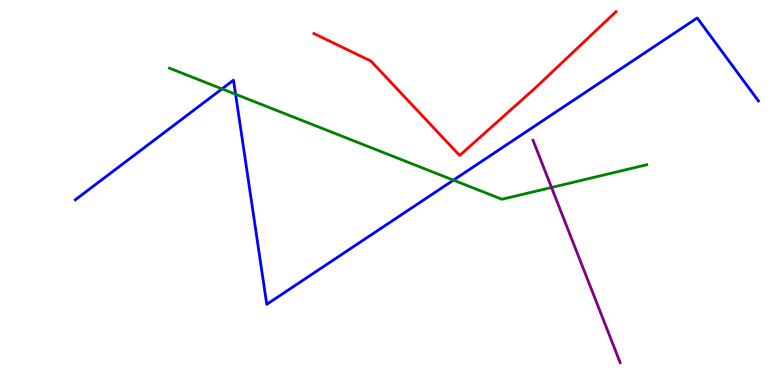[{'lines': ['blue', 'red'], 'intersections': []}, {'lines': ['green', 'red'], 'intersections': []}, {'lines': ['purple', 'red'], 'intersections': []}, {'lines': ['blue', 'green'], 'intersections': [{'x': 2.86, 'y': 7.69}, {'x': 3.04, 'y': 7.55}, {'x': 5.85, 'y': 5.32}]}, {'lines': ['blue', 'purple'], 'intersections': []}, {'lines': ['green', 'purple'], 'intersections': [{'x': 7.12, 'y': 5.13}]}]